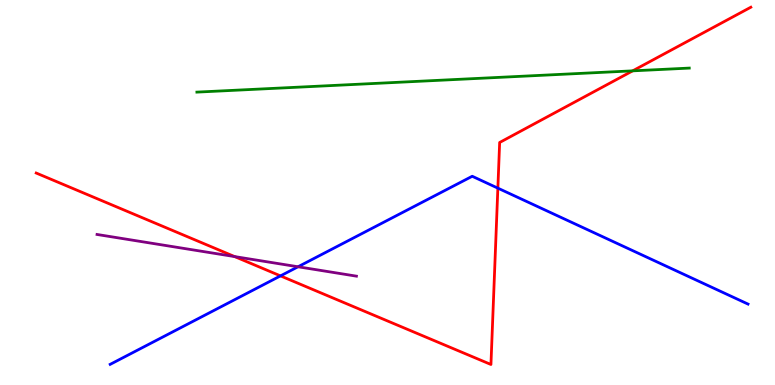[{'lines': ['blue', 'red'], 'intersections': [{'x': 3.62, 'y': 2.83}, {'x': 6.42, 'y': 5.11}]}, {'lines': ['green', 'red'], 'intersections': [{'x': 8.16, 'y': 8.16}]}, {'lines': ['purple', 'red'], 'intersections': [{'x': 3.03, 'y': 3.34}]}, {'lines': ['blue', 'green'], 'intersections': []}, {'lines': ['blue', 'purple'], 'intersections': [{'x': 3.85, 'y': 3.07}]}, {'lines': ['green', 'purple'], 'intersections': []}]